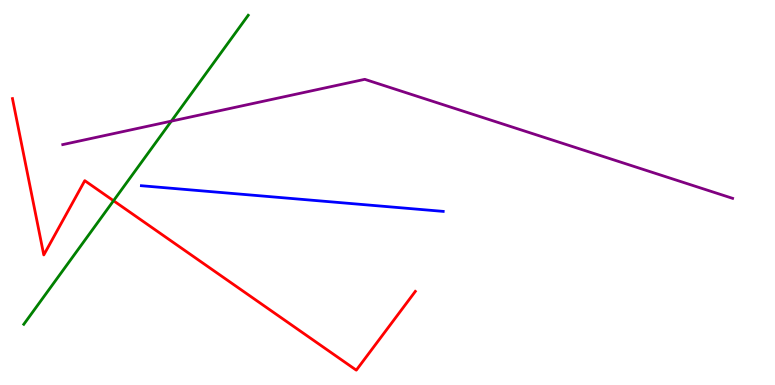[{'lines': ['blue', 'red'], 'intersections': []}, {'lines': ['green', 'red'], 'intersections': [{'x': 1.46, 'y': 4.79}]}, {'lines': ['purple', 'red'], 'intersections': []}, {'lines': ['blue', 'green'], 'intersections': []}, {'lines': ['blue', 'purple'], 'intersections': []}, {'lines': ['green', 'purple'], 'intersections': [{'x': 2.21, 'y': 6.85}]}]